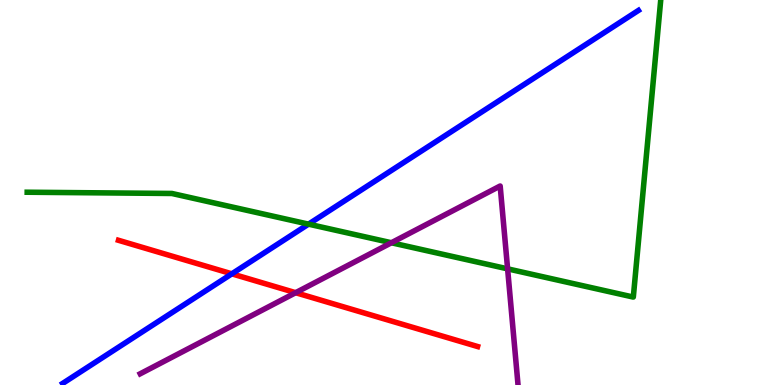[{'lines': ['blue', 'red'], 'intersections': [{'x': 2.99, 'y': 2.89}]}, {'lines': ['green', 'red'], 'intersections': []}, {'lines': ['purple', 'red'], 'intersections': [{'x': 3.81, 'y': 2.4}]}, {'lines': ['blue', 'green'], 'intersections': [{'x': 3.98, 'y': 4.18}]}, {'lines': ['blue', 'purple'], 'intersections': []}, {'lines': ['green', 'purple'], 'intersections': [{'x': 5.05, 'y': 3.69}, {'x': 6.55, 'y': 3.02}]}]